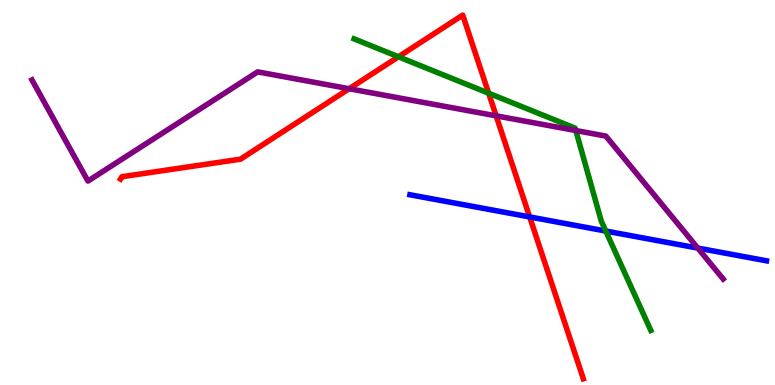[{'lines': ['blue', 'red'], 'intersections': [{'x': 6.83, 'y': 4.37}]}, {'lines': ['green', 'red'], 'intersections': [{'x': 5.14, 'y': 8.53}, {'x': 6.3, 'y': 7.58}]}, {'lines': ['purple', 'red'], 'intersections': [{'x': 4.51, 'y': 7.7}, {'x': 6.4, 'y': 6.99}]}, {'lines': ['blue', 'green'], 'intersections': [{'x': 7.82, 'y': 4.0}]}, {'lines': ['blue', 'purple'], 'intersections': [{'x': 9.0, 'y': 3.56}]}, {'lines': ['green', 'purple'], 'intersections': [{'x': 7.43, 'y': 6.61}]}]